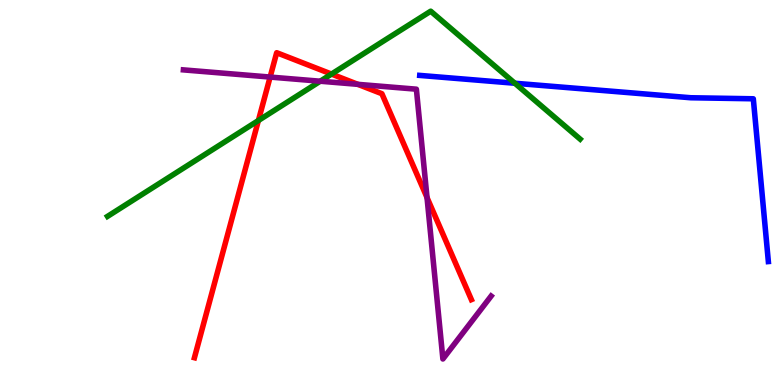[{'lines': ['blue', 'red'], 'intersections': []}, {'lines': ['green', 'red'], 'intersections': [{'x': 3.33, 'y': 6.87}, {'x': 4.28, 'y': 8.08}]}, {'lines': ['purple', 'red'], 'intersections': [{'x': 3.49, 'y': 8.0}, {'x': 4.62, 'y': 7.81}, {'x': 5.51, 'y': 4.87}]}, {'lines': ['blue', 'green'], 'intersections': [{'x': 6.64, 'y': 7.84}]}, {'lines': ['blue', 'purple'], 'intersections': []}, {'lines': ['green', 'purple'], 'intersections': [{'x': 4.13, 'y': 7.89}]}]